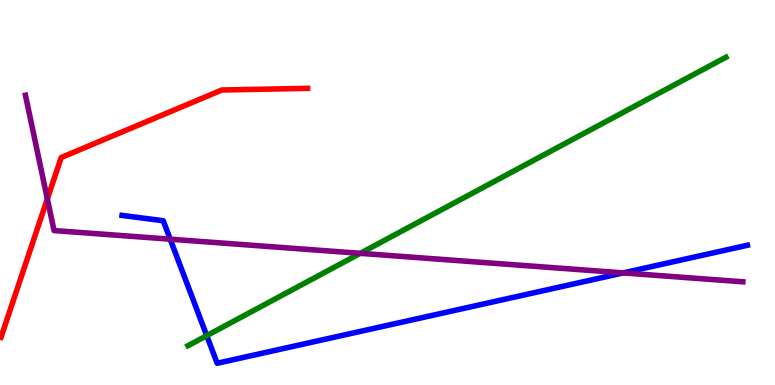[{'lines': ['blue', 'red'], 'intersections': []}, {'lines': ['green', 'red'], 'intersections': []}, {'lines': ['purple', 'red'], 'intersections': [{'x': 0.611, 'y': 4.83}]}, {'lines': ['blue', 'green'], 'intersections': [{'x': 2.67, 'y': 1.28}]}, {'lines': ['blue', 'purple'], 'intersections': [{'x': 2.2, 'y': 3.79}, {'x': 8.04, 'y': 2.91}]}, {'lines': ['green', 'purple'], 'intersections': [{'x': 4.65, 'y': 3.42}]}]